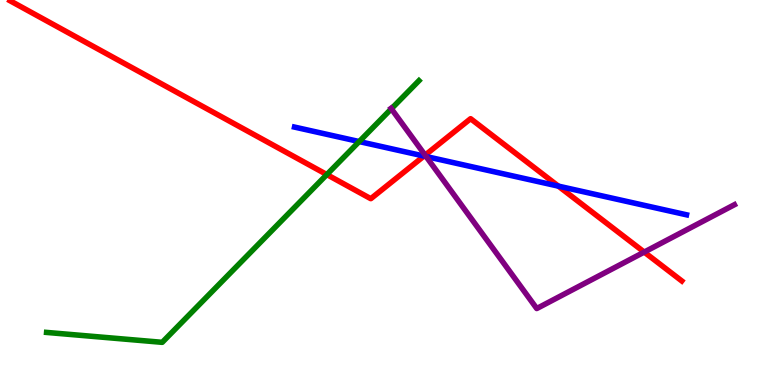[{'lines': ['blue', 'red'], 'intersections': [{'x': 5.47, 'y': 5.95}, {'x': 7.2, 'y': 5.17}]}, {'lines': ['green', 'red'], 'intersections': [{'x': 4.22, 'y': 5.47}]}, {'lines': ['purple', 'red'], 'intersections': [{'x': 5.49, 'y': 5.97}, {'x': 8.31, 'y': 3.45}]}, {'lines': ['blue', 'green'], 'intersections': [{'x': 4.63, 'y': 6.32}]}, {'lines': ['blue', 'purple'], 'intersections': [{'x': 5.5, 'y': 5.93}]}, {'lines': ['green', 'purple'], 'intersections': [{'x': 5.05, 'y': 7.17}]}]